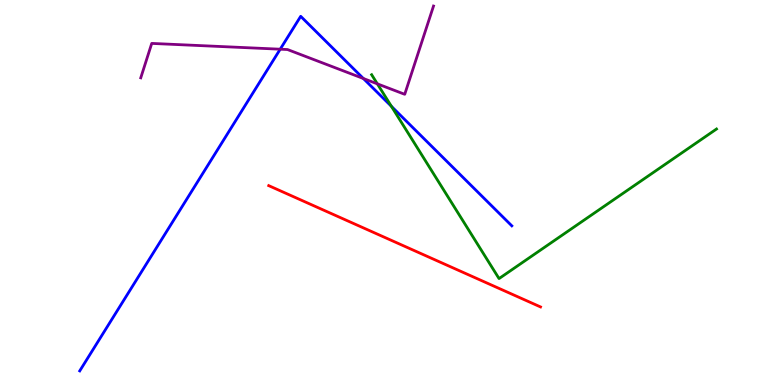[{'lines': ['blue', 'red'], 'intersections': []}, {'lines': ['green', 'red'], 'intersections': []}, {'lines': ['purple', 'red'], 'intersections': []}, {'lines': ['blue', 'green'], 'intersections': [{'x': 5.05, 'y': 7.24}]}, {'lines': ['blue', 'purple'], 'intersections': [{'x': 3.62, 'y': 8.72}, {'x': 4.69, 'y': 7.96}]}, {'lines': ['green', 'purple'], 'intersections': [{'x': 4.87, 'y': 7.82}]}]